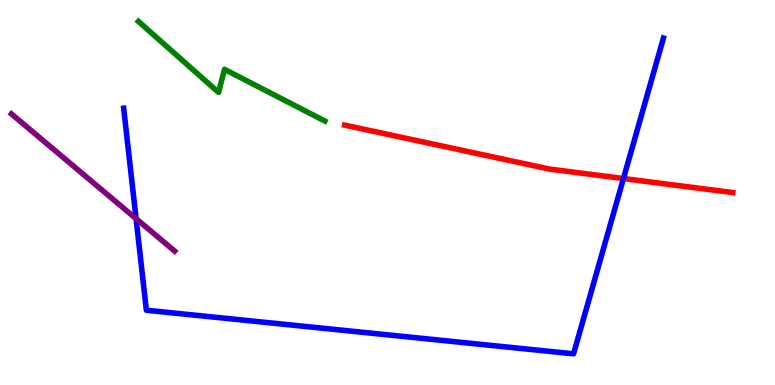[{'lines': ['blue', 'red'], 'intersections': [{'x': 8.04, 'y': 5.36}]}, {'lines': ['green', 'red'], 'intersections': []}, {'lines': ['purple', 'red'], 'intersections': []}, {'lines': ['blue', 'green'], 'intersections': []}, {'lines': ['blue', 'purple'], 'intersections': [{'x': 1.76, 'y': 4.32}]}, {'lines': ['green', 'purple'], 'intersections': []}]